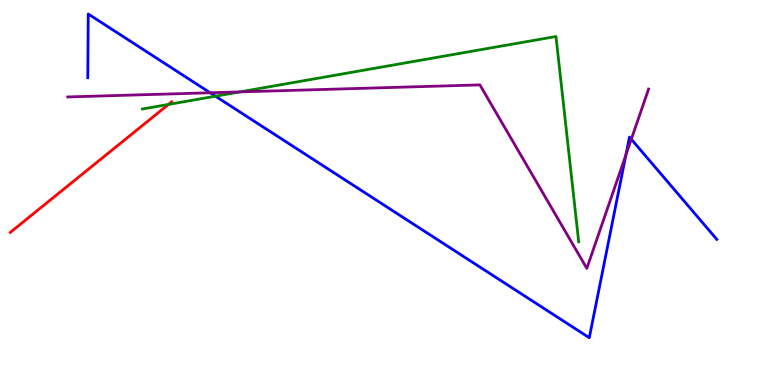[{'lines': ['blue', 'red'], 'intersections': []}, {'lines': ['green', 'red'], 'intersections': [{'x': 2.17, 'y': 7.29}]}, {'lines': ['purple', 'red'], 'intersections': []}, {'lines': ['blue', 'green'], 'intersections': [{'x': 2.78, 'y': 7.5}]}, {'lines': ['blue', 'purple'], 'intersections': [{'x': 2.71, 'y': 7.59}, {'x': 8.08, 'y': 5.97}, {'x': 8.15, 'y': 6.38}]}, {'lines': ['green', 'purple'], 'intersections': [{'x': 3.1, 'y': 7.61}]}]